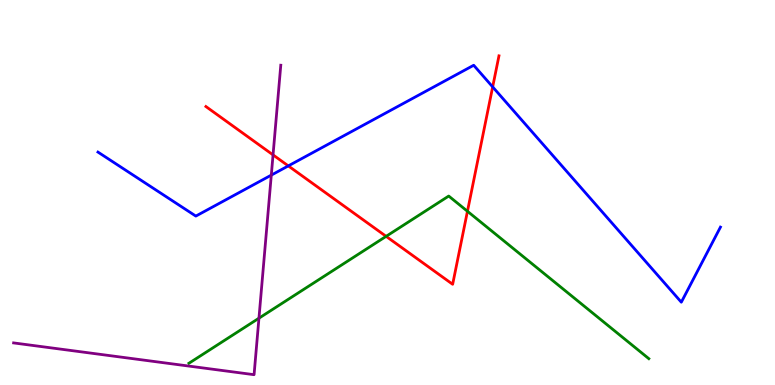[{'lines': ['blue', 'red'], 'intersections': [{'x': 3.72, 'y': 5.69}, {'x': 6.36, 'y': 7.74}]}, {'lines': ['green', 'red'], 'intersections': [{'x': 4.98, 'y': 3.86}, {'x': 6.03, 'y': 4.51}]}, {'lines': ['purple', 'red'], 'intersections': [{'x': 3.52, 'y': 5.98}]}, {'lines': ['blue', 'green'], 'intersections': []}, {'lines': ['blue', 'purple'], 'intersections': [{'x': 3.5, 'y': 5.45}]}, {'lines': ['green', 'purple'], 'intersections': [{'x': 3.34, 'y': 1.74}]}]